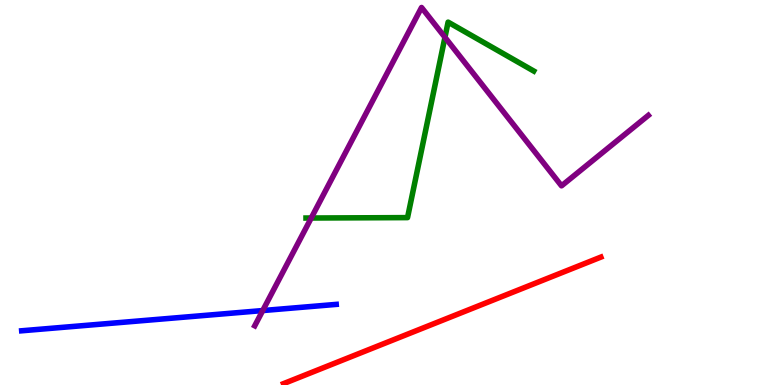[{'lines': ['blue', 'red'], 'intersections': []}, {'lines': ['green', 'red'], 'intersections': []}, {'lines': ['purple', 'red'], 'intersections': []}, {'lines': ['blue', 'green'], 'intersections': []}, {'lines': ['blue', 'purple'], 'intersections': [{'x': 3.39, 'y': 1.93}]}, {'lines': ['green', 'purple'], 'intersections': [{'x': 4.02, 'y': 4.34}, {'x': 5.74, 'y': 9.03}]}]